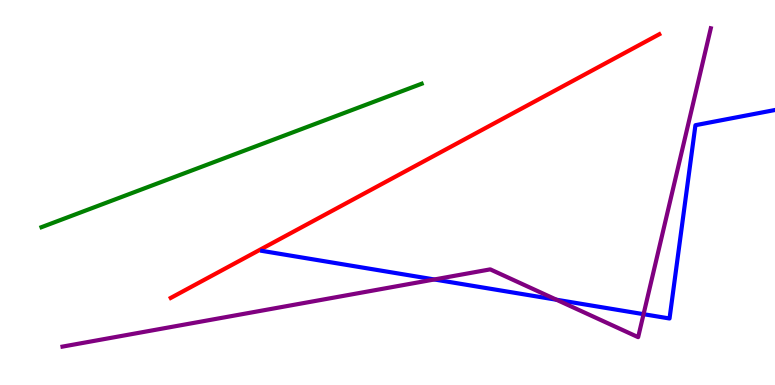[{'lines': ['blue', 'red'], 'intersections': []}, {'lines': ['green', 'red'], 'intersections': []}, {'lines': ['purple', 'red'], 'intersections': []}, {'lines': ['blue', 'green'], 'intersections': []}, {'lines': ['blue', 'purple'], 'intersections': [{'x': 5.6, 'y': 2.74}, {'x': 7.18, 'y': 2.21}, {'x': 8.3, 'y': 1.84}]}, {'lines': ['green', 'purple'], 'intersections': []}]